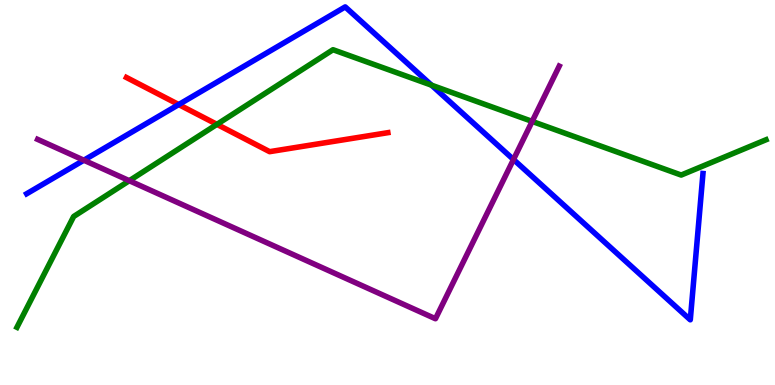[{'lines': ['blue', 'red'], 'intersections': [{'x': 2.31, 'y': 7.28}]}, {'lines': ['green', 'red'], 'intersections': [{'x': 2.8, 'y': 6.77}]}, {'lines': ['purple', 'red'], 'intersections': []}, {'lines': ['blue', 'green'], 'intersections': [{'x': 5.57, 'y': 7.79}]}, {'lines': ['blue', 'purple'], 'intersections': [{'x': 1.08, 'y': 5.84}, {'x': 6.63, 'y': 5.86}]}, {'lines': ['green', 'purple'], 'intersections': [{'x': 1.67, 'y': 5.31}, {'x': 6.87, 'y': 6.85}]}]